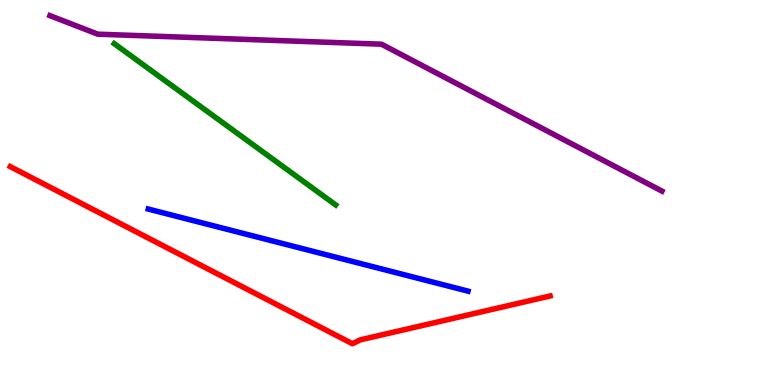[{'lines': ['blue', 'red'], 'intersections': []}, {'lines': ['green', 'red'], 'intersections': []}, {'lines': ['purple', 'red'], 'intersections': []}, {'lines': ['blue', 'green'], 'intersections': []}, {'lines': ['blue', 'purple'], 'intersections': []}, {'lines': ['green', 'purple'], 'intersections': []}]